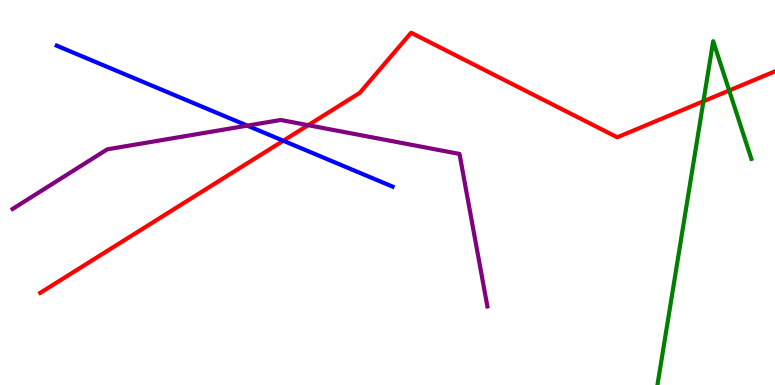[{'lines': ['blue', 'red'], 'intersections': [{'x': 3.66, 'y': 6.34}]}, {'lines': ['green', 'red'], 'intersections': [{'x': 9.08, 'y': 7.37}, {'x': 9.41, 'y': 7.65}]}, {'lines': ['purple', 'red'], 'intersections': [{'x': 3.98, 'y': 6.75}]}, {'lines': ['blue', 'green'], 'intersections': []}, {'lines': ['blue', 'purple'], 'intersections': [{'x': 3.19, 'y': 6.74}]}, {'lines': ['green', 'purple'], 'intersections': []}]